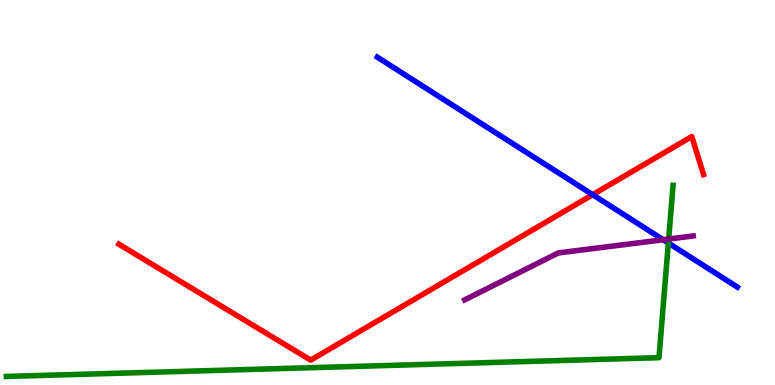[{'lines': ['blue', 'red'], 'intersections': [{'x': 7.65, 'y': 4.94}]}, {'lines': ['green', 'red'], 'intersections': []}, {'lines': ['purple', 'red'], 'intersections': []}, {'lines': ['blue', 'green'], 'intersections': [{'x': 8.62, 'y': 3.69}]}, {'lines': ['blue', 'purple'], 'intersections': [{'x': 8.56, 'y': 3.77}]}, {'lines': ['green', 'purple'], 'intersections': [{'x': 8.63, 'y': 3.79}]}]